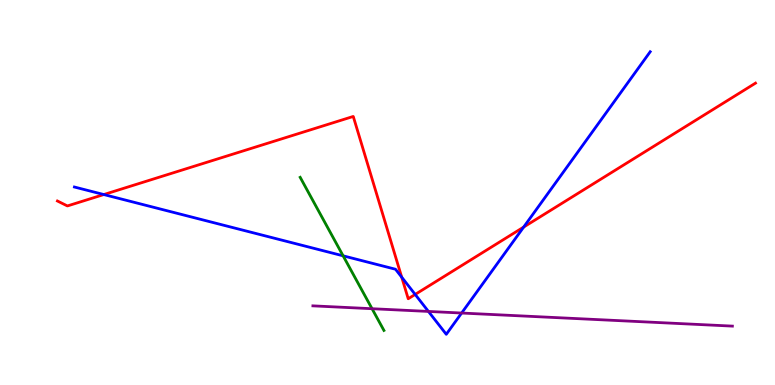[{'lines': ['blue', 'red'], 'intersections': [{'x': 1.34, 'y': 4.95}, {'x': 5.18, 'y': 2.8}, {'x': 5.36, 'y': 2.35}, {'x': 6.76, 'y': 4.1}]}, {'lines': ['green', 'red'], 'intersections': []}, {'lines': ['purple', 'red'], 'intersections': []}, {'lines': ['blue', 'green'], 'intersections': [{'x': 4.43, 'y': 3.36}]}, {'lines': ['blue', 'purple'], 'intersections': [{'x': 5.53, 'y': 1.91}, {'x': 5.96, 'y': 1.87}]}, {'lines': ['green', 'purple'], 'intersections': [{'x': 4.8, 'y': 1.98}]}]